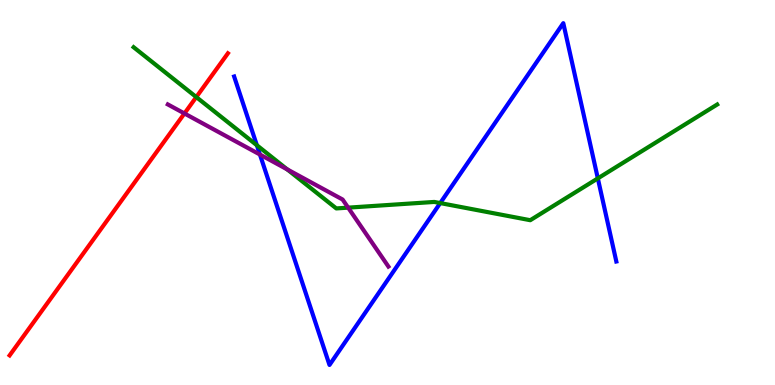[{'lines': ['blue', 'red'], 'intersections': []}, {'lines': ['green', 'red'], 'intersections': [{'x': 2.53, 'y': 7.48}]}, {'lines': ['purple', 'red'], 'intersections': [{'x': 2.38, 'y': 7.05}]}, {'lines': ['blue', 'green'], 'intersections': [{'x': 3.31, 'y': 6.23}, {'x': 5.68, 'y': 4.73}, {'x': 7.71, 'y': 5.37}]}, {'lines': ['blue', 'purple'], 'intersections': [{'x': 3.35, 'y': 5.99}]}, {'lines': ['green', 'purple'], 'intersections': [{'x': 3.71, 'y': 5.6}, {'x': 4.49, 'y': 4.61}]}]